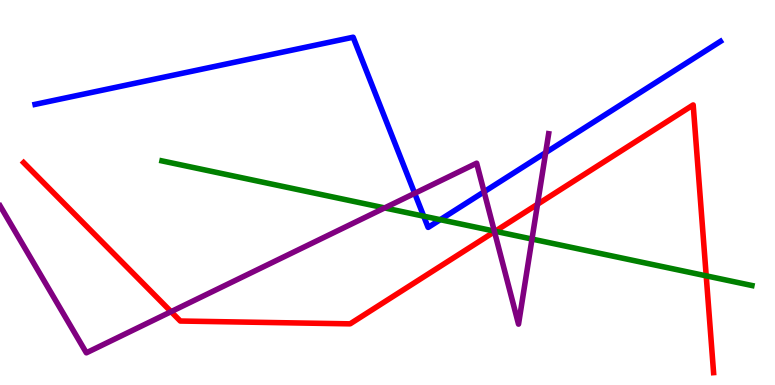[{'lines': ['blue', 'red'], 'intersections': []}, {'lines': ['green', 'red'], 'intersections': [{'x': 6.39, 'y': 3.99}, {'x': 9.11, 'y': 2.84}]}, {'lines': ['purple', 'red'], 'intersections': [{'x': 2.21, 'y': 1.9}, {'x': 6.38, 'y': 3.98}, {'x': 6.94, 'y': 4.69}]}, {'lines': ['blue', 'green'], 'intersections': [{'x': 5.47, 'y': 4.39}, {'x': 5.68, 'y': 4.29}]}, {'lines': ['blue', 'purple'], 'intersections': [{'x': 5.35, 'y': 4.98}, {'x': 6.25, 'y': 5.02}, {'x': 7.04, 'y': 6.04}]}, {'lines': ['green', 'purple'], 'intersections': [{'x': 4.96, 'y': 4.6}, {'x': 6.38, 'y': 4.0}, {'x': 6.86, 'y': 3.79}]}]